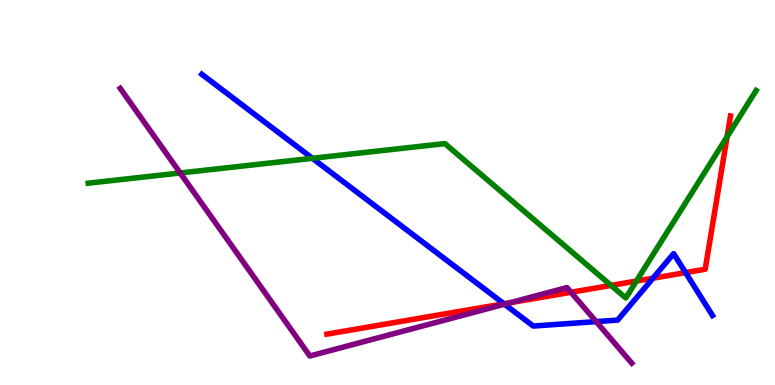[{'lines': ['blue', 'red'], 'intersections': [{'x': 6.5, 'y': 2.11}, {'x': 8.43, 'y': 2.77}, {'x': 8.85, 'y': 2.92}]}, {'lines': ['green', 'red'], 'intersections': [{'x': 7.88, 'y': 2.59}, {'x': 8.21, 'y': 2.7}, {'x': 9.38, 'y': 6.45}]}, {'lines': ['purple', 'red'], 'intersections': [{'x': 6.58, 'y': 2.14}, {'x': 7.37, 'y': 2.41}]}, {'lines': ['blue', 'green'], 'intersections': [{'x': 4.03, 'y': 5.89}]}, {'lines': ['blue', 'purple'], 'intersections': [{'x': 6.51, 'y': 2.1}, {'x': 7.69, 'y': 1.65}]}, {'lines': ['green', 'purple'], 'intersections': [{'x': 2.33, 'y': 5.51}]}]